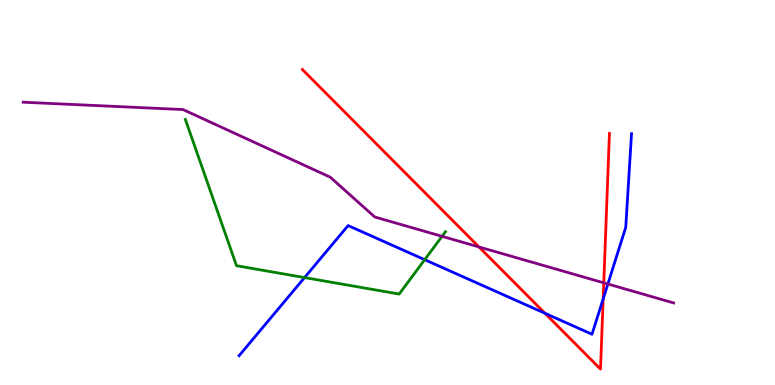[{'lines': ['blue', 'red'], 'intersections': [{'x': 7.03, 'y': 1.86}, {'x': 7.78, 'y': 2.24}]}, {'lines': ['green', 'red'], 'intersections': []}, {'lines': ['purple', 'red'], 'intersections': [{'x': 6.18, 'y': 3.59}, {'x': 7.79, 'y': 2.65}]}, {'lines': ['blue', 'green'], 'intersections': [{'x': 3.93, 'y': 2.79}, {'x': 5.48, 'y': 3.25}]}, {'lines': ['blue', 'purple'], 'intersections': [{'x': 7.84, 'y': 2.62}]}, {'lines': ['green', 'purple'], 'intersections': [{'x': 5.7, 'y': 3.86}]}]